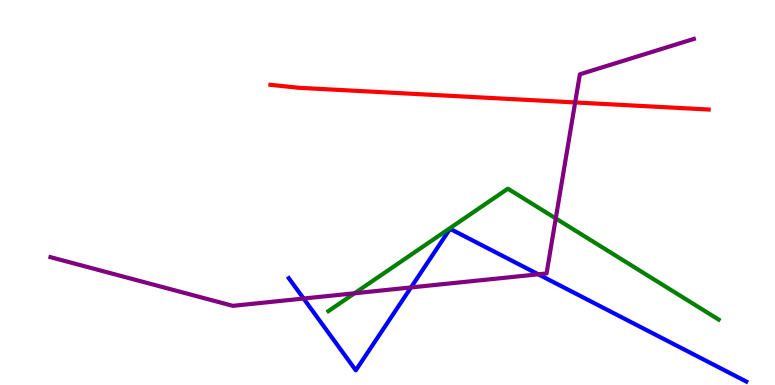[{'lines': ['blue', 'red'], 'intersections': []}, {'lines': ['green', 'red'], 'intersections': []}, {'lines': ['purple', 'red'], 'intersections': [{'x': 7.42, 'y': 7.34}]}, {'lines': ['blue', 'green'], 'intersections': []}, {'lines': ['blue', 'purple'], 'intersections': [{'x': 3.92, 'y': 2.25}, {'x': 5.3, 'y': 2.53}, {'x': 6.95, 'y': 2.88}]}, {'lines': ['green', 'purple'], 'intersections': [{'x': 4.57, 'y': 2.38}, {'x': 7.17, 'y': 4.33}]}]